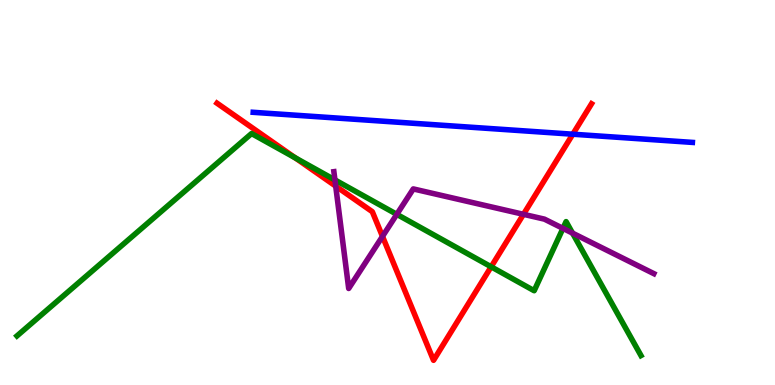[{'lines': ['blue', 'red'], 'intersections': [{'x': 7.39, 'y': 6.51}]}, {'lines': ['green', 'red'], 'intersections': [{'x': 3.81, 'y': 5.9}, {'x': 6.34, 'y': 3.07}]}, {'lines': ['purple', 'red'], 'intersections': [{'x': 4.33, 'y': 5.17}, {'x': 4.94, 'y': 3.86}, {'x': 6.75, 'y': 4.43}]}, {'lines': ['blue', 'green'], 'intersections': []}, {'lines': ['blue', 'purple'], 'intersections': []}, {'lines': ['green', 'purple'], 'intersections': [{'x': 4.32, 'y': 5.33}, {'x': 5.12, 'y': 4.43}, {'x': 7.26, 'y': 4.07}, {'x': 7.39, 'y': 3.94}]}]